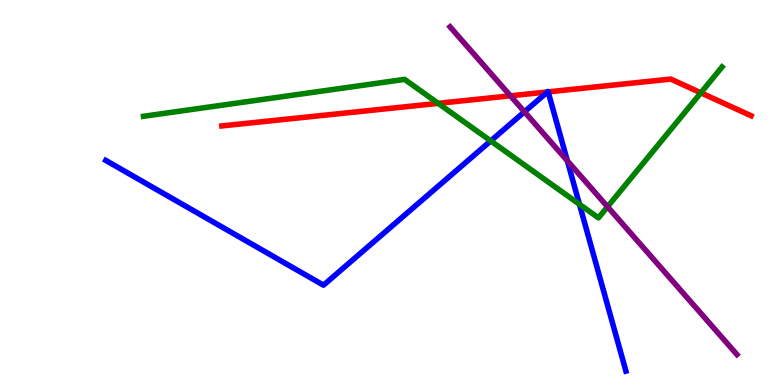[{'lines': ['blue', 'red'], 'intersections': [{'x': 7.06, 'y': 7.61}, {'x': 7.07, 'y': 7.61}]}, {'lines': ['green', 'red'], 'intersections': [{'x': 5.65, 'y': 7.32}, {'x': 9.04, 'y': 7.59}]}, {'lines': ['purple', 'red'], 'intersections': [{'x': 6.59, 'y': 7.51}]}, {'lines': ['blue', 'green'], 'intersections': [{'x': 6.33, 'y': 6.34}, {'x': 7.48, 'y': 4.69}]}, {'lines': ['blue', 'purple'], 'intersections': [{'x': 6.77, 'y': 7.1}, {'x': 7.32, 'y': 5.82}]}, {'lines': ['green', 'purple'], 'intersections': [{'x': 7.84, 'y': 4.63}]}]